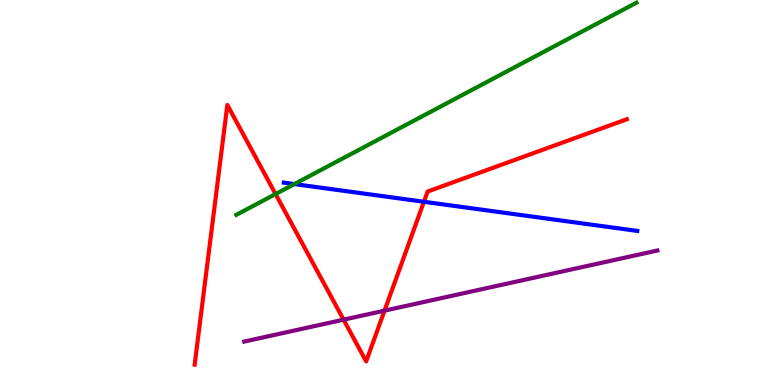[{'lines': ['blue', 'red'], 'intersections': [{'x': 5.47, 'y': 4.76}]}, {'lines': ['green', 'red'], 'intersections': [{'x': 3.56, 'y': 4.96}]}, {'lines': ['purple', 'red'], 'intersections': [{'x': 4.43, 'y': 1.7}, {'x': 4.96, 'y': 1.93}]}, {'lines': ['blue', 'green'], 'intersections': [{'x': 3.8, 'y': 5.22}]}, {'lines': ['blue', 'purple'], 'intersections': []}, {'lines': ['green', 'purple'], 'intersections': []}]